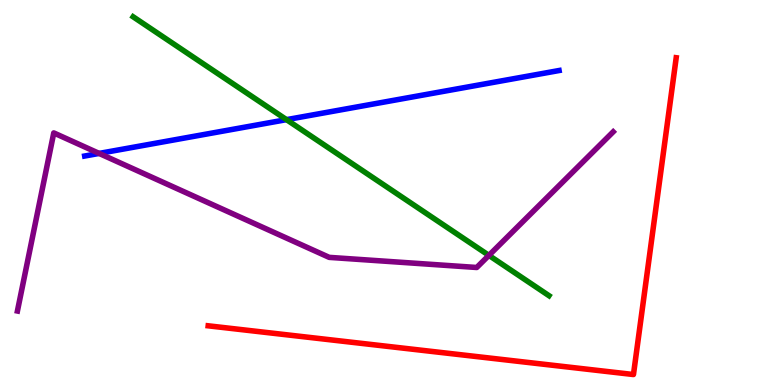[{'lines': ['blue', 'red'], 'intersections': []}, {'lines': ['green', 'red'], 'intersections': []}, {'lines': ['purple', 'red'], 'intersections': []}, {'lines': ['blue', 'green'], 'intersections': [{'x': 3.7, 'y': 6.89}]}, {'lines': ['blue', 'purple'], 'intersections': [{'x': 1.28, 'y': 6.02}]}, {'lines': ['green', 'purple'], 'intersections': [{'x': 6.31, 'y': 3.37}]}]